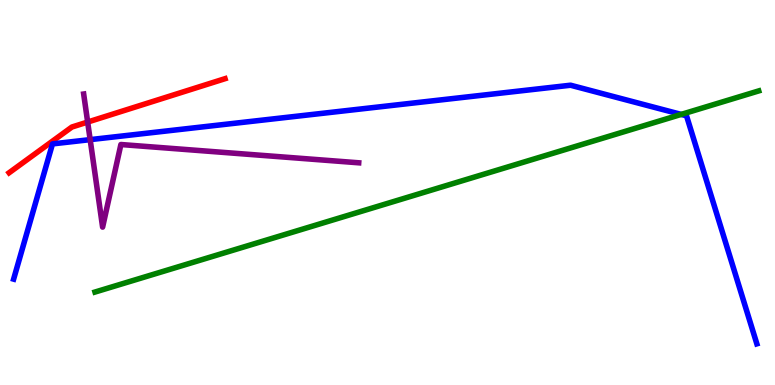[{'lines': ['blue', 'red'], 'intersections': []}, {'lines': ['green', 'red'], 'intersections': []}, {'lines': ['purple', 'red'], 'intersections': [{'x': 1.13, 'y': 6.83}]}, {'lines': ['blue', 'green'], 'intersections': [{'x': 8.79, 'y': 7.03}]}, {'lines': ['blue', 'purple'], 'intersections': [{'x': 1.16, 'y': 6.37}]}, {'lines': ['green', 'purple'], 'intersections': []}]